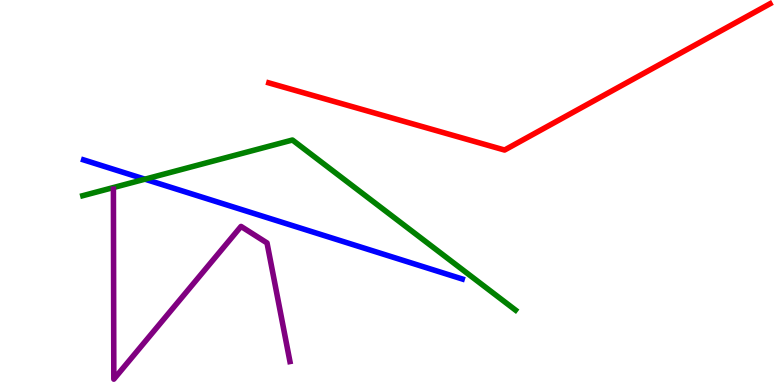[{'lines': ['blue', 'red'], 'intersections': []}, {'lines': ['green', 'red'], 'intersections': []}, {'lines': ['purple', 'red'], 'intersections': []}, {'lines': ['blue', 'green'], 'intersections': [{'x': 1.87, 'y': 5.35}]}, {'lines': ['blue', 'purple'], 'intersections': []}, {'lines': ['green', 'purple'], 'intersections': []}]